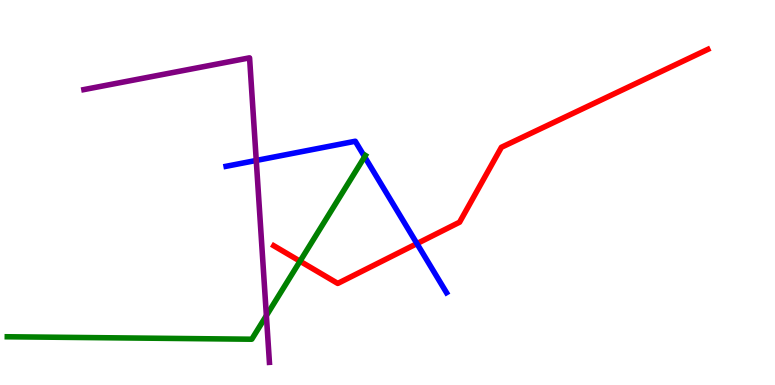[{'lines': ['blue', 'red'], 'intersections': [{'x': 5.38, 'y': 3.67}]}, {'lines': ['green', 'red'], 'intersections': [{'x': 3.87, 'y': 3.22}]}, {'lines': ['purple', 'red'], 'intersections': []}, {'lines': ['blue', 'green'], 'intersections': [{'x': 4.7, 'y': 5.93}]}, {'lines': ['blue', 'purple'], 'intersections': [{'x': 3.31, 'y': 5.83}]}, {'lines': ['green', 'purple'], 'intersections': [{'x': 3.44, 'y': 1.8}]}]